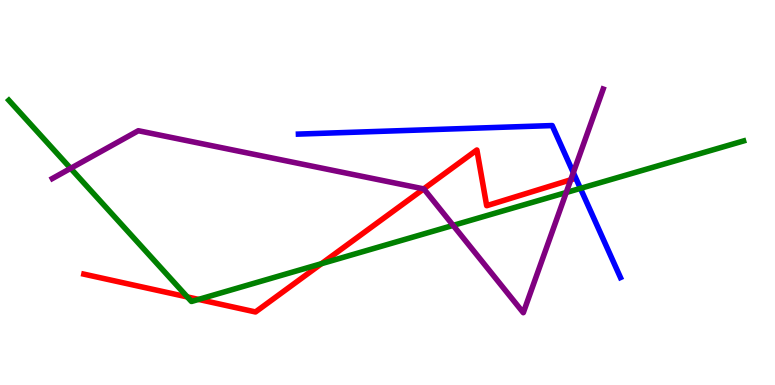[{'lines': ['blue', 'red'], 'intersections': []}, {'lines': ['green', 'red'], 'intersections': [{'x': 2.42, 'y': 2.29}, {'x': 2.56, 'y': 2.22}, {'x': 4.15, 'y': 3.15}]}, {'lines': ['purple', 'red'], 'intersections': [{'x': 5.47, 'y': 5.09}, {'x': 7.36, 'y': 5.33}]}, {'lines': ['blue', 'green'], 'intersections': [{'x': 7.49, 'y': 5.11}]}, {'lines': ['blue', 'purple'], 'intersections': [{'x': 7.4, 'y': 5.52}]}, {'lines': ['green', 'purple'], 'intersections': [{'x': 0.911, 'y': 5.63}, {'x': 5.85, 'y': 4.15}, {'x': 7.31, 'y': 5.0}]}]